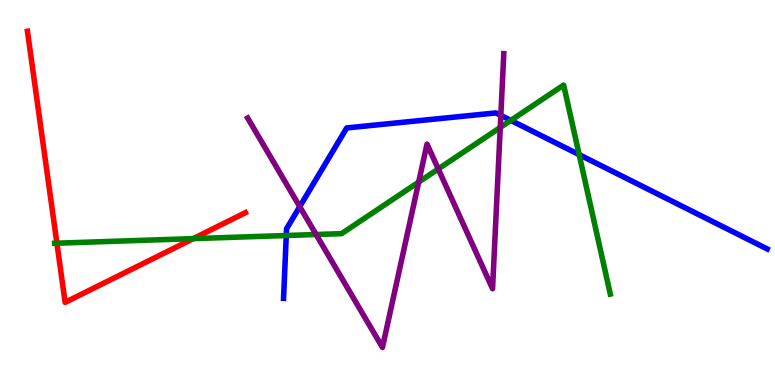[{'lines': ['blue', 'red'], 'intersections': []}, {'lines': ['green', 'red'], 'intersections': [{'x': 0.734, 'y': 3.68}, {'x': 2.49, 'y': 3.8}]}, {'lines': ['purple', 'red'], 'intersections': []}, {'lines': ['blue', 'green'], 'intersections': [{'x': 3.69, 'y': 3.88}, {'x': 6.59, 'y': 6.87}, {'x': 7.47, 'y': 5.98}]}, {'lines': ['blue', 'purple'], 'intersections': [{'x': 3.87, 'y': 4.63}, {'x': 6.46, 'y': 7.0}]}, {'lines': ['green', 'purple'], 'intersections': [{'x': 4.08, 'y': 3.91}, {'x': 5.4, 'y': 5.27}, {'x': 5.66, 'y': 5.61}, {'x': 6.45, 'y': 6.69}]}]